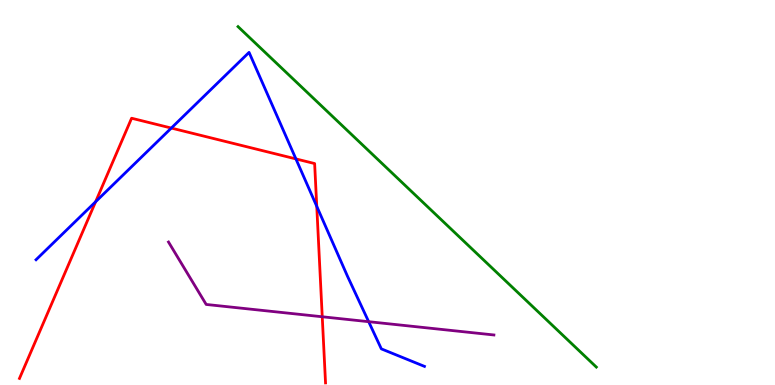[{'lines': ['blue', 'red'], 'intersections': [{'x': 1.23, 'y': 4.76}, {'x': 2.21, 'y': 6.67}, {'x': 3.82, 'y': 5.87}, {'x': 4.09, 'y': 4.64}]}, {'lines': ['green', 'red'], 'intersections': []}, {'lines': ['purple', 'red'], 'intersections': [{'x': 4.16, 'y': 1.77}]}, {'lines': ['blue', 'green'], 'intersections': []}, {'lines': ['blue', 'purple'], 'intersections': [{'x': 4.76, 'y': 1.64}]}, {'lines': ['green', 'purple'], 'intersections': []}]